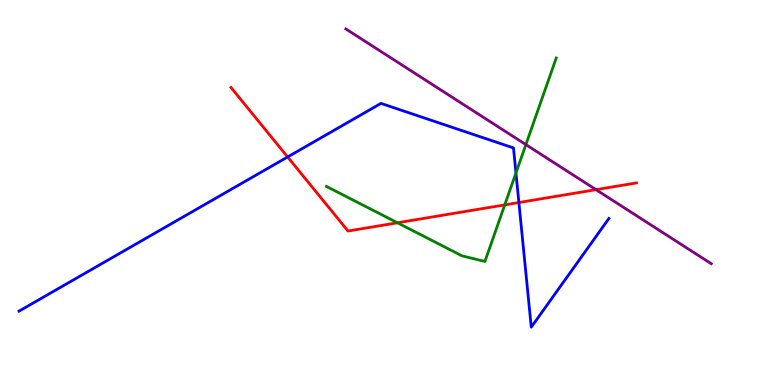[{'lines': ['blue', 'red'], 'intersections': [{'x': 3.71, 'y': 5.92}, {'x': 6.7, 'y': 4.74}]}, {'lines': ['green', 'red'], 'intersections': [{'x': 5.13, 'y': 4.21}, {'x': 6.51, 'y': 4.68}]}, {'lines': ['purple', 'red'], 'intersections': [{'x': 7.69, 'y': 5.07}]}, {'lines': ['blue', 'green'], 'intersections': [{'x': 6.66, 'y': 5.51}]}, {'lines': ['blue', 'purple'], 'intersections': []}, {'lines': ['green', 'purple'], 'intersections': [{'x': 6.79, 'y': 6.24}]}]